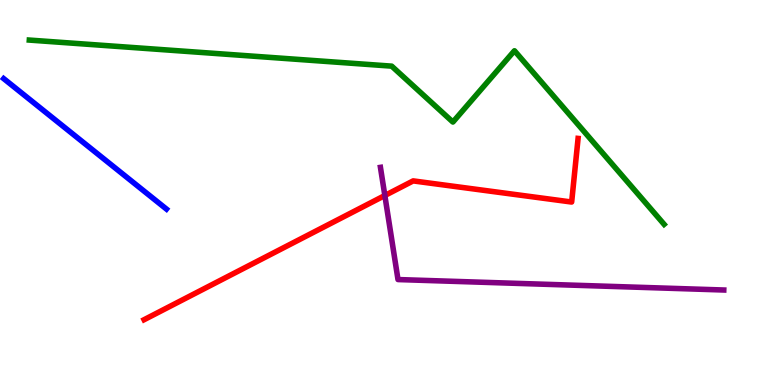[{'lines': ['blue', 'red'], 'intersections': []}, {'lines': ['green', 'red'], 'intersections': []}, {'lines': ['purple', 'red'], 'intersections': [{'x': 4.97, 'y': 4.92}]}, {'lines': ['blue', 'green'], 'intersections': []}, {'lines': ['blue', 'purple'], 'intersections': []}, {'lines': ['green', 'purple'], 'intersections': []}]